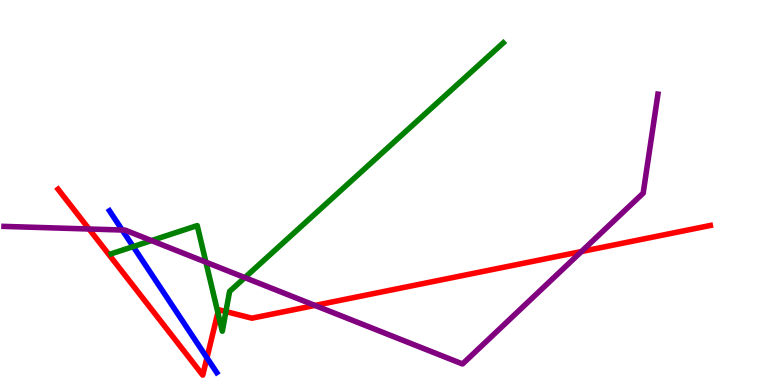[{'lines': ['blue', 'red'], 'intersections': [{'x': 2.67, 'y': 0.706}]}, {'lines': ['green', 'red'], 'intersections': [{'x': 2.81, 'y': 1.88}, {'x': 2.91, 'y': 1.91}]}, {'lines': ['purple', 'red'], 'intersections': [{'x': 1.15, 'y': 4.05}, {'x': 4.06, 'y': 2.07}, {'x': 7.5, 'y': 3.47}]}, {'lines': ['blue', 'green'], 'intersections': [{'x': 1.72, 'y': 3.59}]}, {'lines': ['blue', 'purple'], 'intersections': [{'x': 1.58, 'y': 4.03}]}, {'lines': ['green', 'purple'], 'intersections': [{'x': 1.95, 'y': 3.75}, {'x': 2.66, 'y': 3.19}, {'x': 3.16, 'y': 2.79}]}]